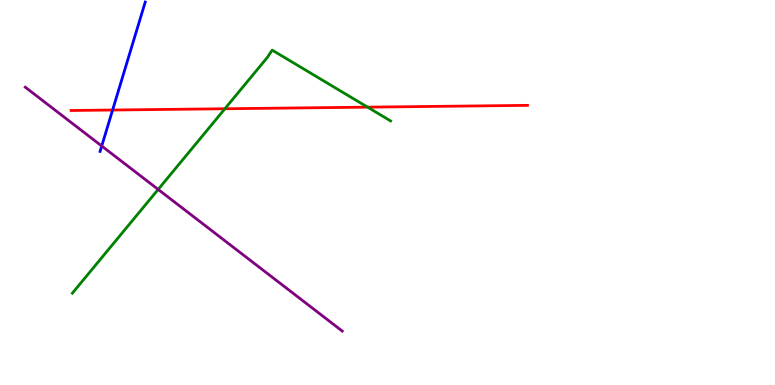[{'lines': ['blue', 'red'], 'intersections': [{'x': 1.45, 'y': 7.14}]}, {'lines': ['green', 'red'], 'intersections': [{'x': 2.9, 'y': 7.18}, {'x': 4.74, 'y': 7.22}]}, {'lines': ['purple', 'red'], 'intersections': []}, {'lines': ['blue', 'green'], 'intersections': []}, {'lines': ['blue', 'purple'], 'intersections': [{'x': 1.31, 'y': 6.21}]}, {'lines': ['green', 'purple'], 'intersections': [{'x': 2.04, 'y': 5.08}]}]